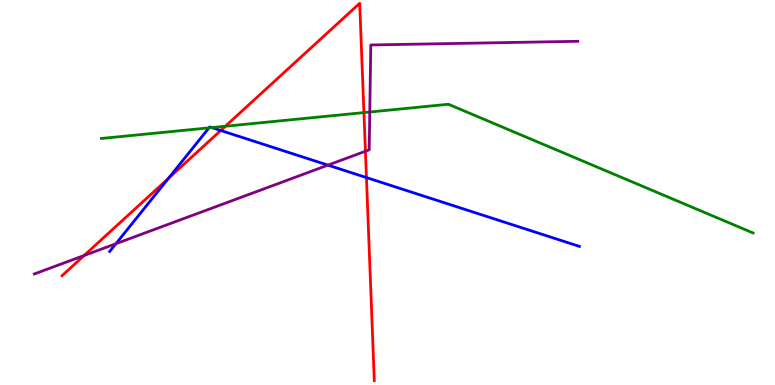[{'lines': ['blue', 'red'], 'intersections': [{'x': 2.17, 'y': 5.37}, {'x': 2.85, 'y': 6.61}, {'x': 4.73, 'y': 5.39}]}, {'lines': ['green', 'red'], 'intersections': [{'x': 2.91, 'y': 6.72}, {'x': 4.7, 'y': 7.08}]}, {'lines': ['purple', 'red'], 'intersections': [{'x': 1.09, 'y': 3.36}, {'x': 4.72, 'y': 6.07}]}, {'lines': ['blue', 'green'], 'intersections': [{'x': 2.7, 'y': 6.68}, {'x': 2.73, 'y': 6.69}]}, {'lines': ['blue', 'purple'], 'intersections': [{'x': 1.5, 'y': 3.67}, {'x': 4.23, 'y': 5.71}]}, {'lines': ['green', 'purple'], 'intersections': [{'x': 4.77, 'y': 7.09}]}]